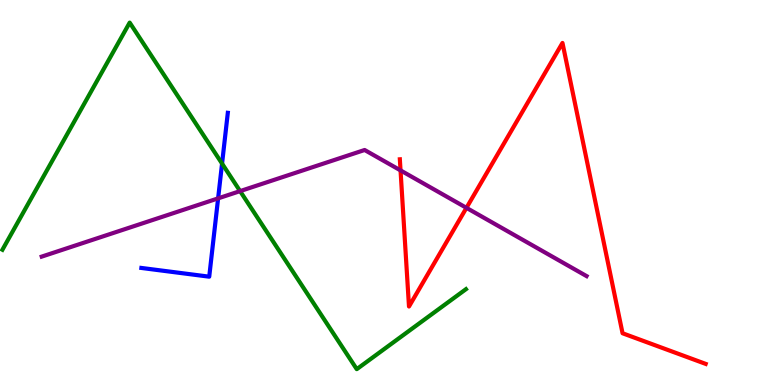[{'lines': ['blue', 'red'], 'intersections': []}, {'lines': ['green', 'red'], 'intersections': []}, {'lines': ['purple', 'red'], 'intersections': [{'x': 5.17, 'y': 5.57}, {'x': 6.02, 'y': 4.6}]}, {'lines': ['blue', 'green'], 'intersections': [{'x': 2.87, 'y': 5.75}]}, {'lines': ['blue', 'purple'], 'intersections': [{'x': 2.81, 'y': 4.85}]}, {'lines': ['green', 'purple'], 'intersections': [{'x': 3.1, 'y': 5.04}]}]